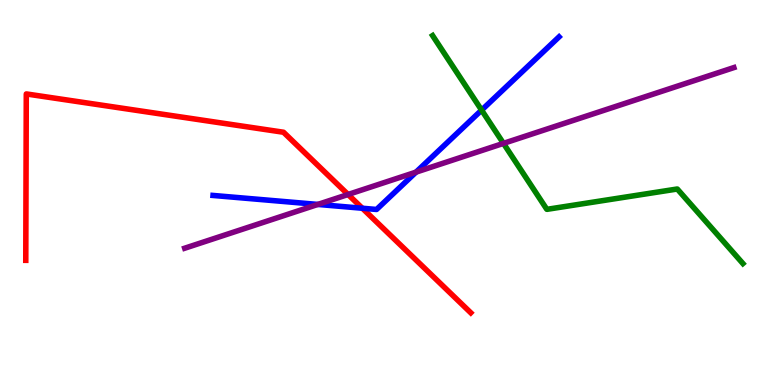[{'lines': ['blue', 'red'], 'intersections': [{'x': 4.68, 'y': 4.59}]}, {'lines': ['green', 'red'], 'intersections': []}, {'lines': ['purple', 'red'], 'intersections': [{'x': 4.49, 'y': 4.95}]}, {'lines': ['blue', 'green'], 'intersections': [{'x': 6.21, 'y': 7.14}]}, {'lines': ['blue', 'purple'], 'intersections': [{'x': 4.1, 'y': 4.69}, {'x': 5.37, 'y': 5.53}]}, {'lines': ['green', 'purple'], 'intersections': [{'x': 6.5, 'y': 6.28}]}]